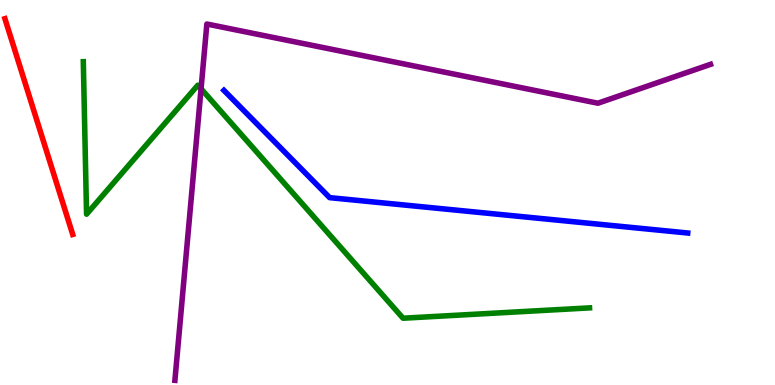[{'lines': ['blue', 'red'], 'intersections': []}, {'lines': ['green', 'red'], 'intersections': []}, {'lines': ['purple', 'red'], 'intersections': []}, {'lines': ['blue', 'green'], 'intersections': []}, {'lines': ['blue', 'purple'], 'intersections': []}, {'lines': ['green', 'purple'], 'intersections': [{'x': 2.59, 'y': 7.69}]}]